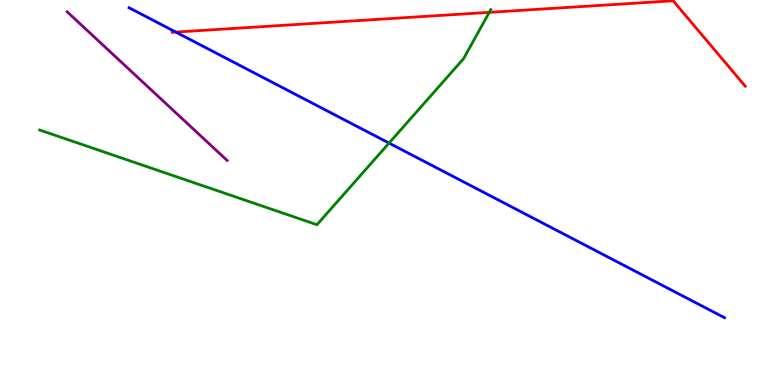[{'lines': ['blue', 'red'], 'intersections': [{'x': 2.27, 'y': 9.17}]}, {'lines': ['green', 'red'], 'intersections': [{'x': 6.31, 'y': 9.68}]}, {'lines': ['purple', 'red'], 'intersections': []}, {'lines': ['blue', 'green'], 'intersections': [{'x': 5.02, 'y': 6.28}]}, {'lines': ['blue', 'purple'], 'intersections': []}, {'lines': ['green', 'purple'], 'intersections': []}]